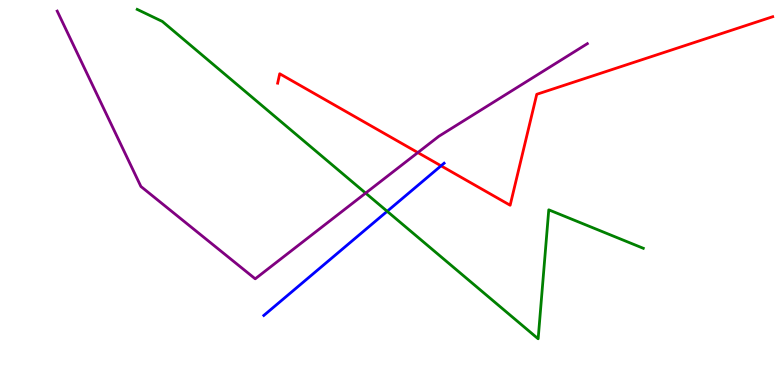[{'lines': ['blue', 'red'], 'intersections': [{'x': 5.69, 'y': 5.69}]}, {'lines': ['green', 'red'], 'intersections': []}, {'lines': ['purple', 'red'], 'intersections': [{'x': 5.39, 'y': 6.04}]}, {'lines': ['blue', 'green'], 'intersections': [{'x': 5.0, 'y': 4.51}]}, {'lines': ['blue', 'purple'], 'intersections': []}, {'lines': ['green', 'purple'], 'intersections': [{'x': 4.72, 'y': 4.98}]}]